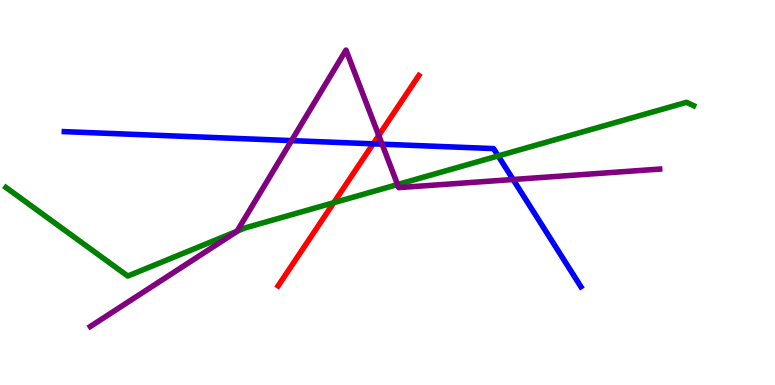[{'lines': ['blue', 'red'], 'intersections': [{'x': 4.81, 'y': 6.26}]}, {'lines': ['green', 'red'], 'intersections': [{'x': 4.31, 'y': 4.74}]}, {'lines': ['purple', 'red'], 'intersections': [{'x': 4.89, 'y': 6.48}]}, {'lines': ['blue', 'green'], 'intersections': [{'x': 6.43, 'y': 5.95}]}, {'lines': ['blue', 'purple'], 'intersections': [{'x': 3.76, 'y': 6.35}, {'x': 4.93, 'y': 6.25}, {'x': 6.62, 'y': 5.34}]}, {'lines': ['green', 'purple'], 'intersections': [{'x': 3.06, 'y': 3.99}, {'x': 5.13, 'y': 5.21}]}]